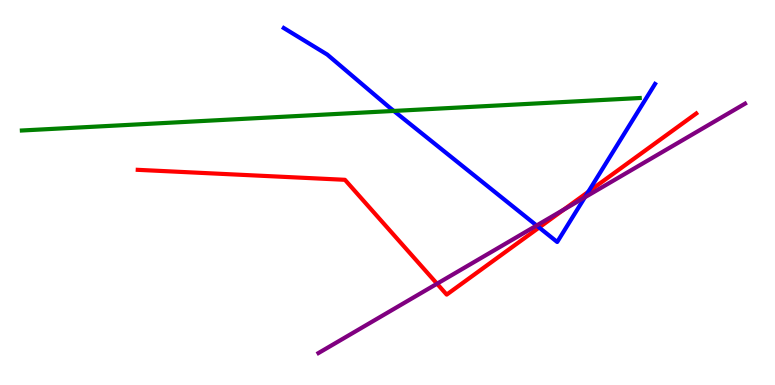[{'lines': ['blue', 'red'], 'intersections': [{'x': 6.96, 'y': 4.09}, {'x': 7.59, 'y': 5.02}]}, {'lines': ['green', 'red'], 'intersections': []}, {'lines': ['purple', 'red'], 'intersections': [{'x': 5.64, 'y': 2.63}, {'x': 7.27, 'y': 4.56}]}, {'lines': ['blue', 'green'], 'intersections': [{'x': 5.08, 'y': 7.12}]}, {'lines': ['blue', 'purple'], 'intersections': [{'x': 6.92, 'y': 4.14}, {'x': 7.55, 'y': 4.88}]}, {'lines': ['green', 'purple'], 'intersections': []}]